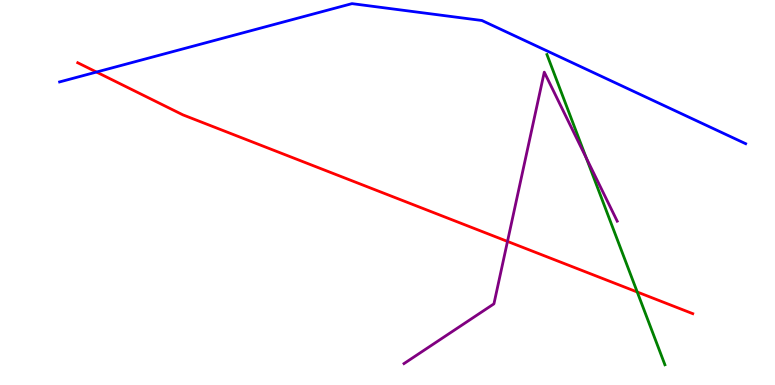[{'lines': ['blue', 'red'], 'intersections': [{'x': 1.25, 'y': 8.13}]}, {'lines': ['green', 'red'], 'intersections': [{'x': 8.22, 'y': 2.42}]}, {'lines': ['purple', 'red'], 'intersections': [{'x': 6.55, 'y': 3.73}]}, {'lines': ['blue', 'green'], 'intersections': []}, {'lines': ['blue', 'purple'], 'intersections': []}, {'lines': ['green', 'purple'], 'intersections': [{'x': 7.56, 'y': 5.9}]}]